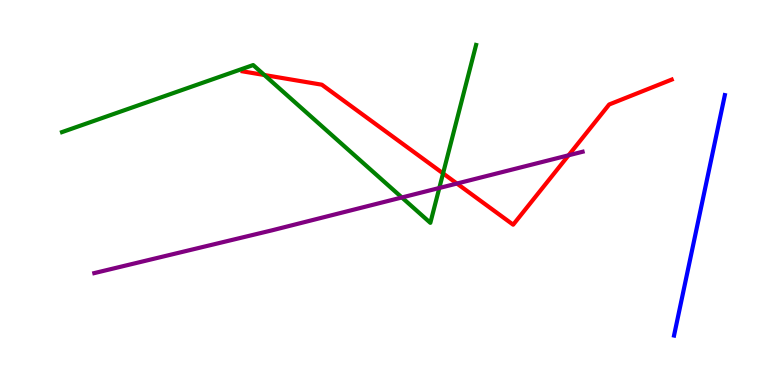[{'lines': ['blue', 'red'], 'intersections': []}, {'lines': ['green', 'red'], 'intersections': [{'x': 3.41, 'y': 8.05}, {'x': 5.72, 'y': 5.5}]}, {'lines': ['purple', 'red'], 'intersections': [{'x': 5.9, 'y': 5.23}, {'x': 7.34, 'y': 5.97}]}, {'lines': ['blue', 'green'], 'intersections': []}, {'lines': ['blue', 'purple'], 'intersections': []}, {'lines': ['green', 'purple'], 'intersections': [{'x': 5.19, 'y': 4.87}, {'x': 5.67, 'y': 5.12}]}]